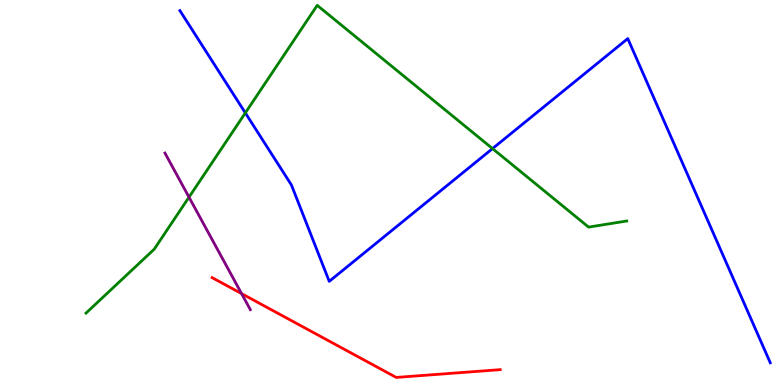[{'lines': ['blue', 'red'], 'intersections': []}, {'lines': ['green', 'red'], 'intersections': []}, {'lines': ['purple', 'red'], 'intersections': [{'x': 3.12, 'y': 2.37}]}, {'lines': ['blue', 'green'], 'intersections': [{'x': 3.17, 'y': 7.07}, {'x': 6.36, 'y': 6.14}]}, {'lines': ['blue', 'purple'], 'intersections': []}, {'lines': ['green', 'purple'], 'intersections': [{'x': 2.44, 'y': 4.88}]}]